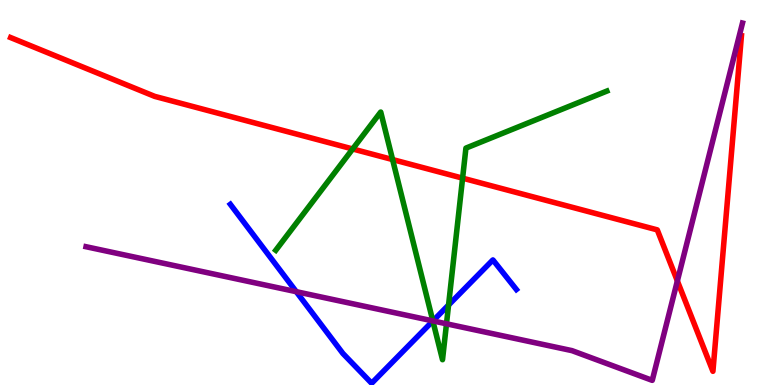[{'lines': ['blue', 'red'], 'intersections': []}, {'lines': ['green', 'red'], 'intersections': [{'x': 4.55, 'y': 6.13}, {'x': 5.07, 'y': 5.86}, {'x': 5.97, 'y': 5.37}]}, {'lines': ['purple', 'red'], 'intersections': [{'x': 8.74, 'y': 2.7}]}, {'lines': ['blue', 'green'], 'intersections': [{'x': 5.59, 'y': 1.66}, {'x': 5.79, 'y': 2.08}]}, {'lines': ['blue', 'purple'], 'intersections': [{'x': 3.82, 'y': 2.42}, {'x': 5.59, 'y': 1.66}]}, {'lines': ['green', 'purple'], 'intersections': [{'x': 5.58, 'y': 1.67}, {'x': 5.76, 'y': 1.59}]}]